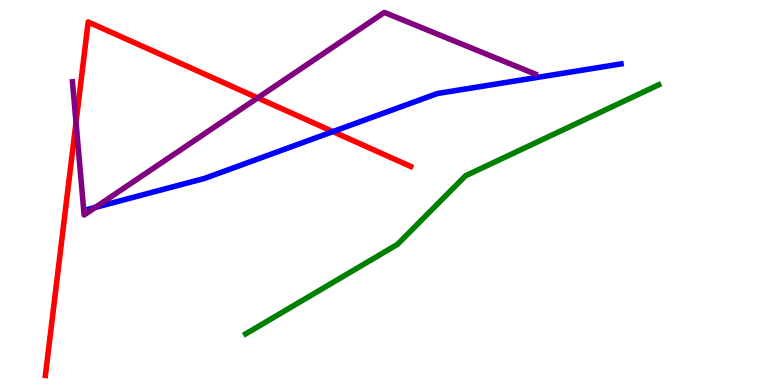[{'lines': ['blue', 'red'], 'intersections': [{'x': 4.3, 'y': 6.58}]}, {'lines': ['green', 'red'], 'intersections': []}, {'lines': ['purple', 'red'], 'intersections': [{'x': 0.981, 'y': 6.82}, {'x': 3.32, 'y': 7.46}]}, {'lines': ['blue', 'green'], 'intersections': []}, {'lines': ['blue', 'purple'], 'intersections': [{'x': 1.23, 'y': 4.61}]}, {'lines': ['green', 'purple'], 'intersections': []}]